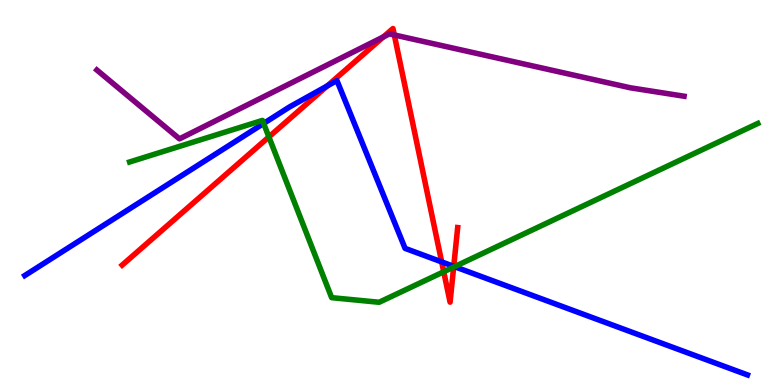[{'lines': ['blue', 'red'], 'intersections': [{'x': 4.22, 'y': 7.77}, {'x': 5.7, 'y': 3.2}, {'x': 5.85, 'y': 3.08}]}, {'lines': ['green', 'red'], 'intersections': [{'x': 3.47, 'y': 6.44}, {'x': 5.73, 'y': 2.94}, {'x': 5.85, 'y': 3.06}]}, {'lines': ['purple', 'red'], 'intersections': [{'x': 4.95, 'y': 9.04}, {'x': 5.09, 'y': 9.09}]}, {'lines': ['blue', 'green'], 'intersections': [{'x': 3.4, 'y': 6.79}, {'x': 5.87, 'y': 3.07}]}, {'lines': ['blue', 'purple'], 'intersections': []}, {'lines': ['green', 'purple'], 'intersections': []}]